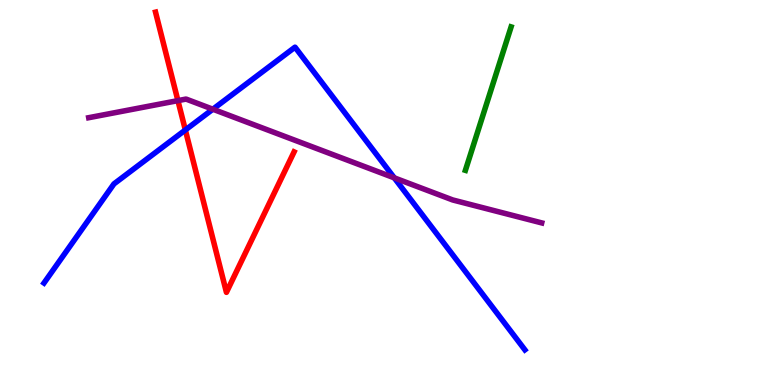[{'lines': ['blue', 'red'], 'intersections': [{'x': 2.39, 'y': 6.62}]}, {'lines': ['green', 'red'], 'intersections': []}, {'lines': ['purple', 'red'], 'intersections': [{'x': 2.3, 'y': 7.39}]}, {'lines': ['blue', 'green'], 'intersections': []}, {'lines': ['blue', 'purple'], 'intersections': [{'x': 2.75, 'y': 7.16}, {'x': 5.09, 'y': 5.38}]}, {'lines': ['green', 'purple'], 'intersections': []}]